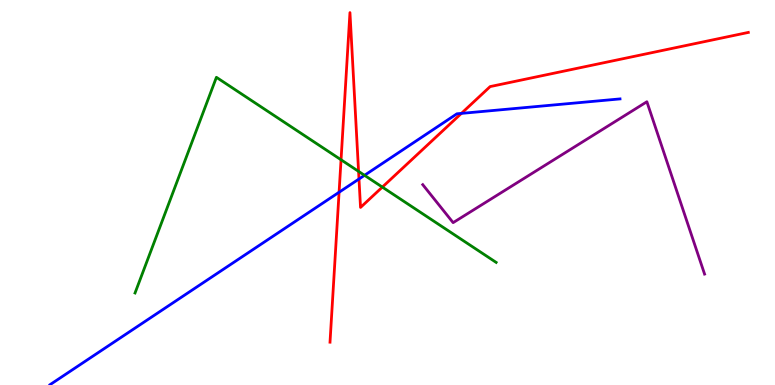[{'lines': ['blue', 'red'], 'intersections': [{'x': 4.38, 'y': 5.01}, {'x': 4.63, 'y': 5.35}, {'x': 5.95, 'y': 7.05}]}, {'lines': ['green', 'red'], 'intersections': [{'x': 4.4, 'y': 5.85}, {'x': 4.63, 'y': 5.55}, {'x': 4.93, 'y': 5.14}]}, {'lines': ['purple', 'red'], 'intersections': []}, {'lines': ['blue', 'green'], 'intersections': [{'x': 4.7, 'y': 5.45}]}, {'lines': ['blue', 'purple'], 'intersections': []}, {'lines': ['green', 'purple'], 'intersections': []}]